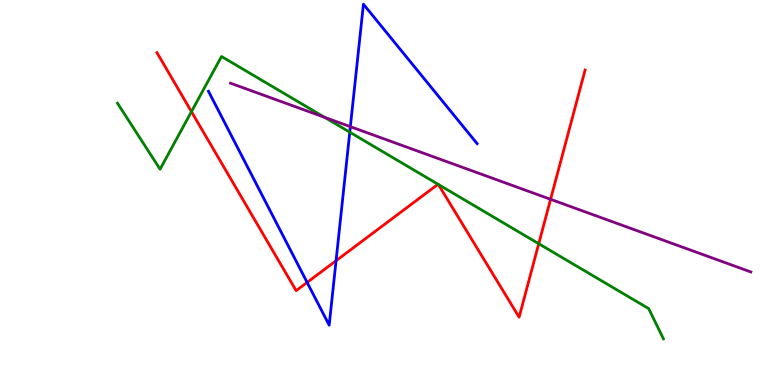[{'lines': ['blue', 'red'], 'intersections': [{'x': 3.96, 'y': 2.66}, {'x': 4.34, 'y': 3.23}]}, {'lines': ['green', 'red'], 'intersections': [{'x': 2.47, 'y': 7.1}, {'x': 5.65, 'y': 5.21}, {'x': 5.66, 'y': 5.21}, {'x': 6.95, 'y': 3.67}]}, {'lines': ['purple', 'red'], 'intersections': [{'x': 7.1, 'y': 4.82}]}, {'lines': ['blue', 'green'], 'intersections': [{'x': 4.51, 'y': 6.57}]}, {'lines': ['blue', 'purple'], 'intersections': [{'x': 4.52, 'y': 6.71}]}, {'lines': ['green', 'purple'], 'intersections': [{'x': 4.19, 'y': 6.95}]}]